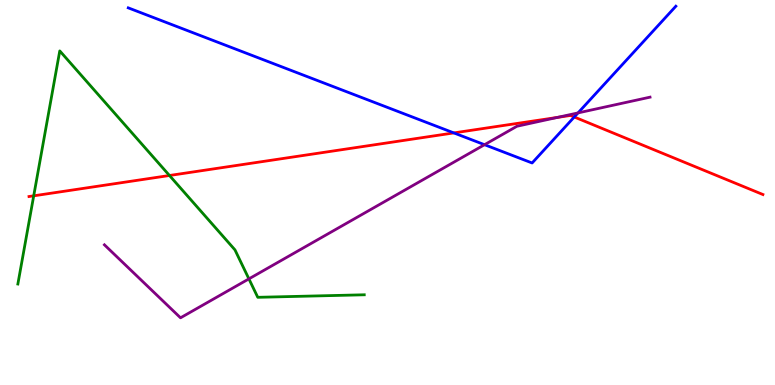[{'lines': ['blue', 'red'], 'intersections': [{'x': 5.86, 'y': 6.55}, {'x': 7.41, 'y': 6.96}]}, {'lines': ['green', 'red'], 'intersections': [{'x': 0.435, 'y': 4.91}, {'x': 2.19, 'y': 5.44}]}, {'lines': ['purple', 'red'], 'intersections': [{'x': 7.19, 'y': 6.95}]}, {'lines': ['blue', 'green'], 'intersections': []}, {'lines': ['blue', 'purple'], 'intersections': [{'x': 6.25, 'y': 6.24}, {'x': 7.46, 'y': 7.07}]}, {'lines': ['green', 'purple'], 'intersections': [{'x': 3.21, 'y': 2.76}]}]